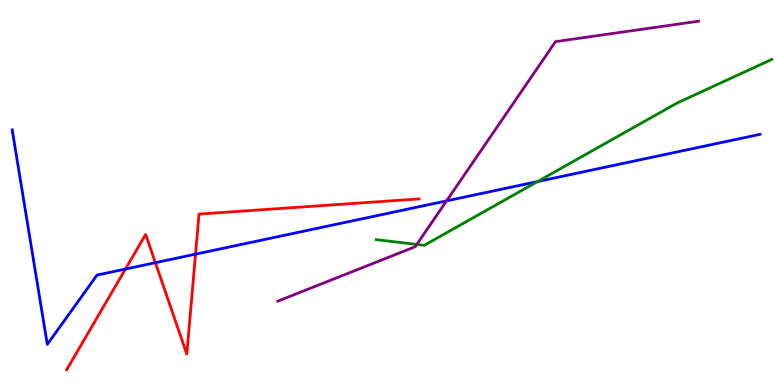[{'lines': ['blue', 'red'], 'intersections': [{'x': 1.62, 'y': 3.01}, {'x': 2.0, 'y': 3.18}, {'x': 2.52, 'y': 3.4}]}, {'lines': ['green', 'red'], 'intersections': []}, {'lines': ['purple', 'red'], 'intersections': []}, {'lines': ['blue', 'green'], 'intersections': [{'x': 6.94, 'y': 5.28}]}, {'lines': ['blue', 'purple'], 'intersections': [{'x': 5.76, 'y': 4.78}]}, {'lines': ['green', 'purple'], 'intersections': [{'x': 5.38, 'y': 3.65}]}]